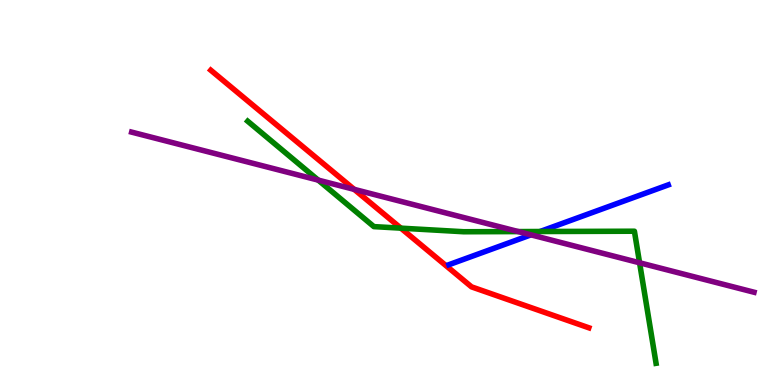[{'lines': ['blue', 'red'], 'intersections': []}, {'lines': ['green', 'red'], 'intersections': [{'x': 5.17, 'y': 4.07}]}, {'lines': ['purple', 'red'], 'intersections': [{'x': 4.57, 'y': 5.08}]}, {'lines': ['blue', 'green'], 'intersections': [{'x': 6.97, 'y': 3.99}]}, {'lines': ['blue', 'purple'], 'intersections': [{'x': 6.85, 'y': 3.9}]}, {'lines': ['green', 'purple'], 'intersections': [{'x': 4.11, 'y': 5.32}, {'x': 6.69, 'y': 3.99}, {'x': 8.25, 'y': 3.17}]}]